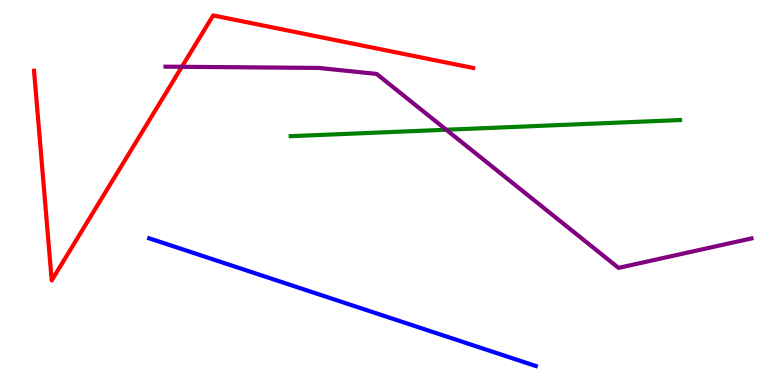[{'lines': ['blue', 'red'], 'intersections': []}, {'lines': ['green', 'red'], 'intersections': []}, {'lines': ['purple', 'red'], 'intersections': [{'x': 2.35, 'y': 8.27}]}, {'lines': ['blue', 'green'], 'intersections': []}, {'lines': ['blue', 'purple'], 'intersections': []}, {'lines': ['green', 'purple'], 'intersections': [{'x': 5.76, 'y': 6.63}]}]